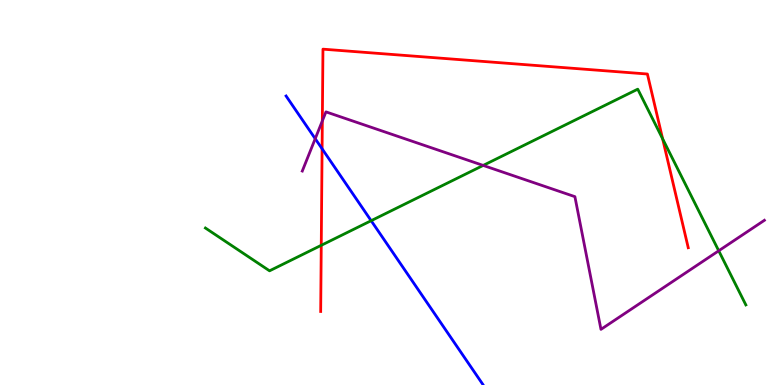[{'lines': ['blue', 'red'], 'intersections': [{'x': 4.16, 'y': 6.14}]}, {'lines': ['green', 'red'], 'intersections': [{'x': 4.15, 'y': 3.63}, {'x': 8.55, 'y': 6.39}]}, {'lines': ['purple', 'red'], 'intersections': [{'x': 4.16, 'y': 6.86}]}, {'lines': ['blue', 'green'], 'intersections': [{'x': 4.79, 'y': 4.27}]}, {'lines': ['blue', 'purple'], 'intersections': [{'x': 4.07, 'y': 6.4}]}, {'lines': ['green', 'purple'], 'intersections': [{'x': 6.23, 'y': 5.7}, {'x': 9.27, 'y': 3.49}]}]